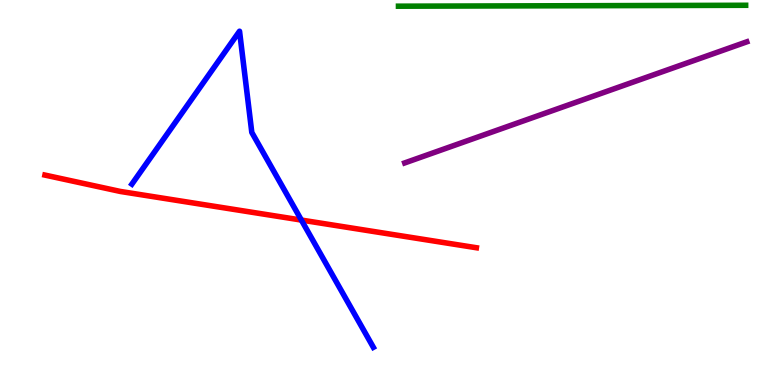[{'lines': ['blue', 'red'], 'intersections': [{'x': 3.89, 'y': 4.28}]}, {'lines': ['green', 'red'], 'intersections': []}, {'lines': ['purple', 'red'], 'intersections': []}, {'lines': ['blue', 'green'], 'intersections': []}, {'lines': ['blue', 'purple'], 'intersections': []}, {'lines': ['green', 'purple'], 'intersections': []}]